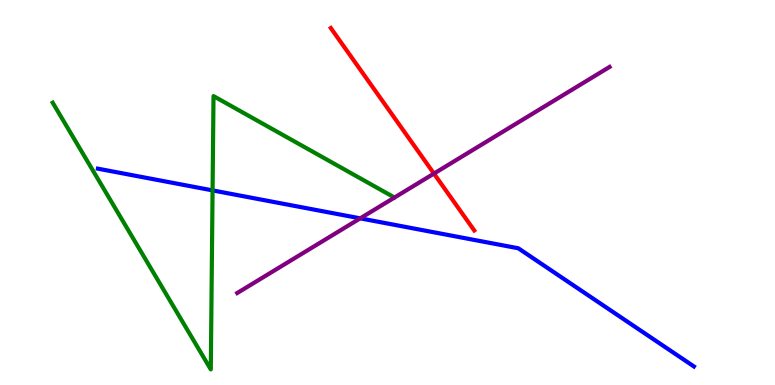[{'lines': ['blue', 'red'], 'intersections': []}, {'lines': ['green', 'red'], 'intersections': []}, {'lines': ['purple', 'red'], 'intersections': [{'x': 5.6, 'y': 5.49}]}, {'lines': ['blue', 'green'], 'intersections': [{'x': 2.74, 'y': 5.05}]}, {'lines': ['blue', 'purple'], 'intersections': [{'x': 4.65, 'y': 4.33}]}, {'lines': ['green', 'purple'], 'intersections': []}]